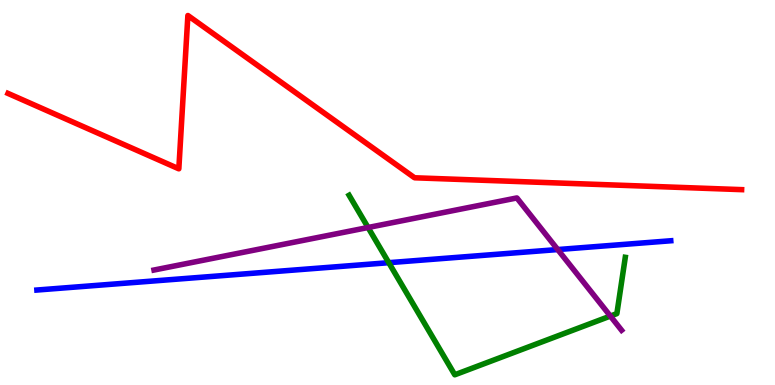[{'lines': ['blue', 'red'], 'intersections': []}, {'lines': ['green', 'red'], 'intersections': []}, {'lines': ['purple', 'red'], 'intersections': []}, {'lines': ['blue', 'green'], 'intersections': [{'x': 5.02, 'y': 3.18}]}, {'lines': ['blue', 'purple'], 'intersections': [{'x': 7.2, 'y': 3.52}]}, {'lines': ['green', 'purple'], 'intersections': [{'x': 4.75, 'y': 4.09}, {'x': 7.88, 'y': 1.79}]}]